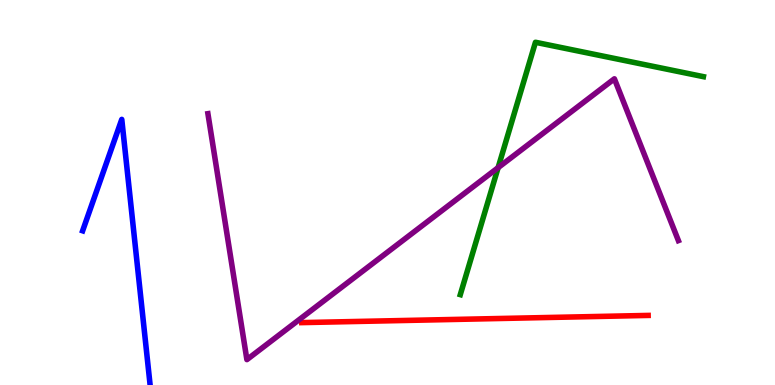[{'lines': ['blue', 'red'], 'intersections': []}, {'lines': ['green', 'red'], 'intersections': []}, {'lines': ['purple', 'red'], 'intersections': []}, {'lines': ['blue', 'green'], 'intersections': []}, {'lines': ['blue', 'purple'], 'intersections': []}, {'lines': ['green', 'purple'], 'intersections': [{'x': 6.43, 'y': 5.65}]}]